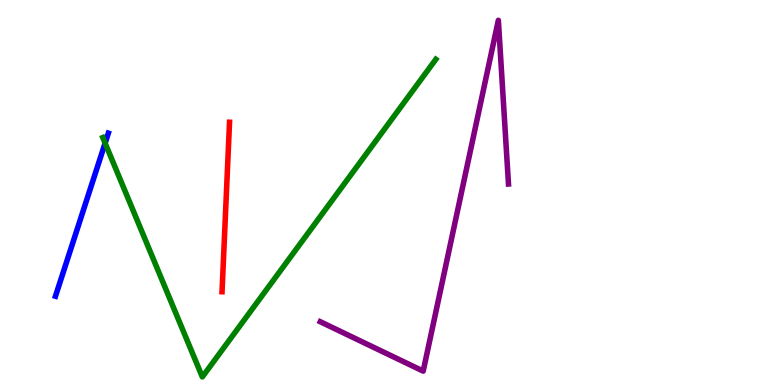[{'lines': ['blue', 'red'], 'intersections': []}, {'lines': ['green', 'red'], 'intersections': []}, {'lines': ['purple', 'red'], 'intersections': []}, {'lines': ['blue', 'green'], 'intersections': [{'x': 1.36, 'y': 6.28}]}, {'lines': ['blue', 'purple'], 'intersections': []}, {'lines': ['green', 'purple'], 'intersections': []}]